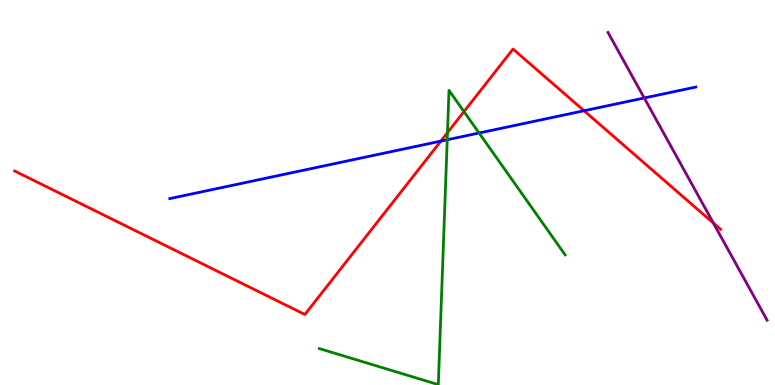[{'lines': ['blue', 'red'], 'intersections': [{'x': 5.69, 'y': 6.33}, {'x': 7.54, 'y': 7.12}]}, {'lines': ['green', 'red'], 'intersections': [{'x': 5.77, 'y': 6.56}, {'x': 5.99, 'y': 7.1}]}, {'lines': ['purple', 'red'], 'intersections': [{'x': 9.21, 'y': 4.2}]}, {'lines': ['blue', 'green'], 'intersections': [{'x': 5.77, 'y': 6.37}, {'x': 6.18, 'y': 6.55}]}, {'lines': ['blue', 'purple'], 'intersections': [{'x': 8.31, 'y': 7.46}]}, {'lines': ['green', 'purple'], 'intersections': []}]